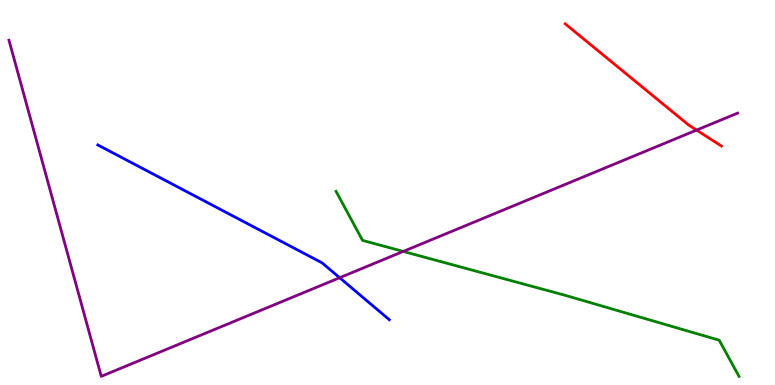[{'lines': ['blue', 'red'], 'intersections': []}, {'lines': ['green', 'red'], 'intersections': []}, {'lines': ['purple', 'red'], 'intersections': [{'x': 8.99, 'y': 6.62}]}, {'lines': ['blue', 'green'], 'intersections': []}, {'lines': ['blue', 'purple'], 'intersections': [{'x': 4.38, 'y': 2.79}]}, {'lines': ['green', 'purple'], 'intersections': [{'x': 5.2, 'y': 3.47}]}]